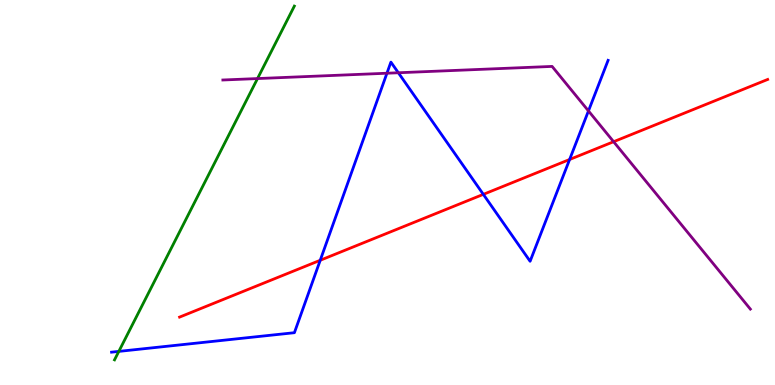[{'lines': ['blue', 'red'], 'intersections': [{'x': 4.13, 'y': 3.24}, {'x': 6.24, 'y': 4.95}, {'x': 7.35, 'y': 5.86}]}, {'lines': ['green', 'red'], 'intersections': []}, {'lines': ['purple', 'red'], 'intersections': [{'x': 7.92, 'y': 6.32}]}, {'lines': ['blue', 'green'], 'intersections': [{'x': 1.53, 'y': 0.873}]}, {'lines': ['blue', 'purple'], 'intersections': [{'x': 4.99, 'y': 8.1}, {'x': 5.14, 'y': 8.11}, {'x': 7.59, 'y': 7.12}]}, {'lines': ['green', 'purple'], 'intersections': [{'x': 3.32, 'y': 7.96}]}]